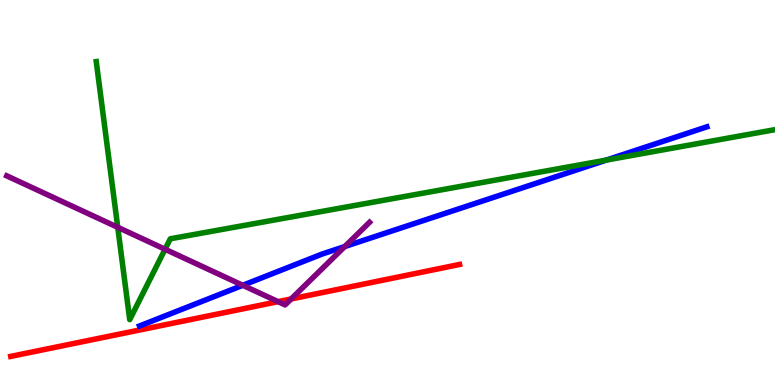[{'lines': ['blue', 'red'], 'intersections': []}, {'lines': ['green', 'red'], 'intersections': []}, {'lines': ['purple', 'red'], 'intersections': [{'x': 3.59, 'y': 2.17}, {'x': 3.76, 'y': 2.23}]}, {'lines': ['blue', 'green'], 'intersections': [{'x': 7.82, 'y': 5.84}]}, {'lines': ['blue', 'purple'], 'intersections': [{'x': 3.13, 'y': 2.59}, {'x': 4.45, 'y': 3.6}]}, {'lines': ['green', 'purple'], 'intersections': [{'x': 1.52, 'y': 4.1}, {'x': 2.13, 'y': 3.53}]}]